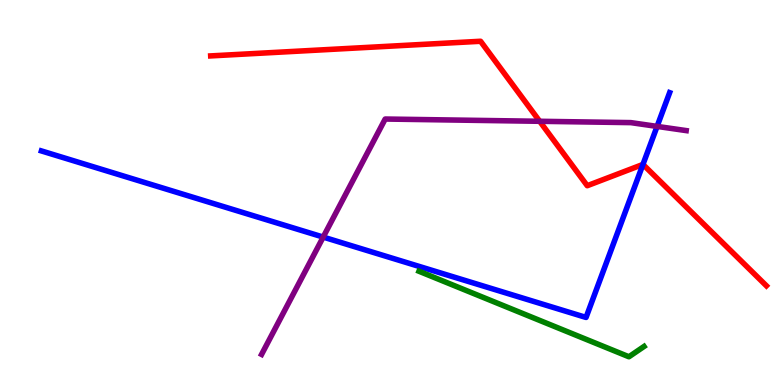[{'lines': ['blue', 'red'], 'intersections': [{'x': 8.3, 'y': 5.73}]}, {'lines': ['green', 'red'], 'intersections': []}, {'lines': ['purple', 'red'], 'intersections': [{'x': 6.96, 'y': 6.85}]}, {'lines': ['blue', 'green'], 'intersections': []}, {'lines': ['blue', 'purple'], 'intersections': [{'x': 4.17, 'y': 3.84}, {'x': 8.48, 'y': 6.72}]}, {'lines': ['green', 'purple'], 'intersections': []}]